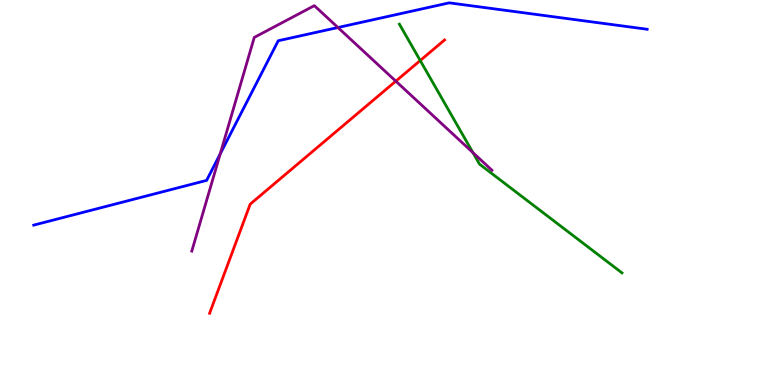[{'lines': ['blue', 'red'], 'intersections': []}, {'lines': ['green', 'red'], 'intersections': [{'x': 5.42, 'y': 8.43}]}, {'lines': ['purple', 'red'], 'intersections': [{'x': 5.11, 'y': 7.89}]}, {'lines': ['blue', 'green'], 'intersections': []}, {'lines': ['blue', 'purple'], 'intersections': [{'x': 2.84, 'y': 6.0}, {'x': 4.36, 'y': 9.29}]}, {'lines': ['green', 'purple'], 'intersections': [{'x': 6.1, 'y': 6.04}]}]